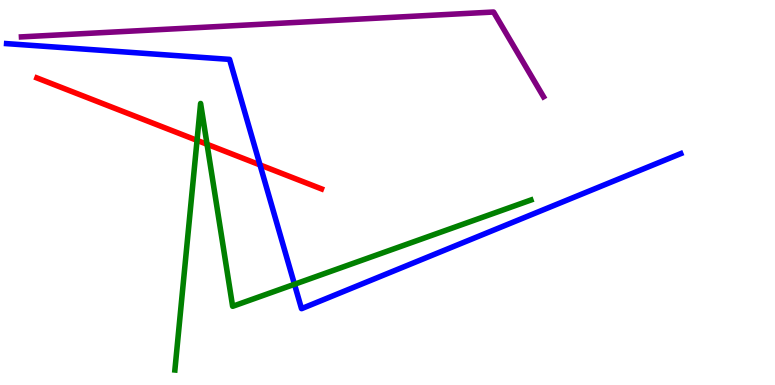[{'lines': ['blue', 'red'], 'intersections': [{'x': 3.35, 'y': 5.72}]}, {'lines': ['green', 'red'], 'intersections': [{'x': 2.54, 'y': 6.35}, {'x': 2.67, 'y': 6.25}]}, {'lines': ['purple', 'red'], 'intersections': []}, {'lines': ['blue', 'green'], 'intersections': [{'x': 3.8, 'y': 2.62}]}, {'lines': ['blue', 'purple'], 'intersections': []}, {'lines': ['green', 'purple'], 'intersections': []}]